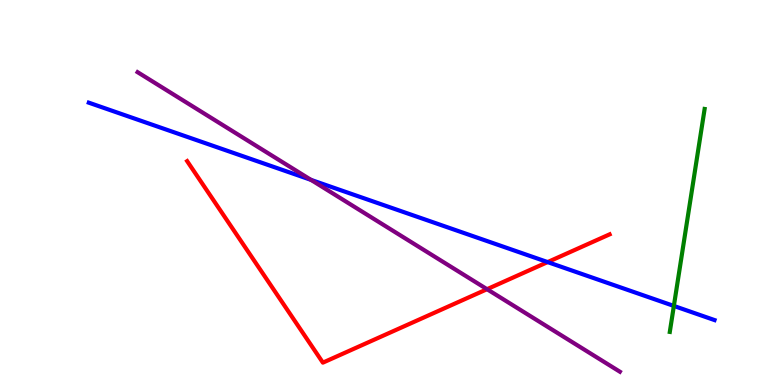[{'lines': ['blue', 'red'], 'intersections': [{'x': 7.07, 'y': 3.19}]}, {'lines': ['green', 'red'], 'intersections': []}, {'lines': ['purple', 'red'], 'intersections': [{'x': 6.28, 'y': 2.49}]}, {'lines': ['blue', 'green'], 'intersections': [{'x': 8.69, 'y': 2.05}]}, {'lines': ['blue', 'purple'], 'intersections': [{'x': 4.01, 'y': 5.33}]}, {'lines': ['green', 'purple'], 'intersections': []}]